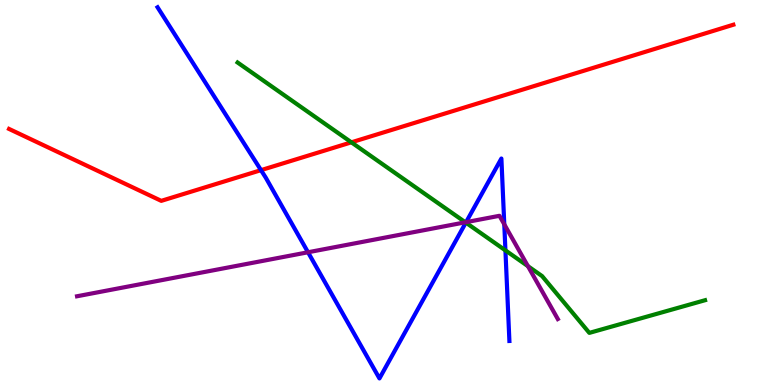[{'lines': ['blue', 'red'], 'intersections': [{'x': 3.37, 'y': 5.58}]}, {'lines': ['green', 'red'], 'intersections': [{'x': 4.53, 'y': 6.3}]}, {'lines': ['purple', 'red'], 'intersections': []}, {'lines': ['blue', 'green'], 'intersections': [{'x': 6.01, 'y': 4.22}, {'x': 6.52, 'y': 3.5}]}, {'lines': ['blue', 'purple'], 'intersections': [{'x': 3.97, 'y': 3.45}, {'x': 6.01, 'y': 4.23}, {'x': 6.51, 'y': 4.17}]}, {'lines': ['green', 'purple'], 'intersections': [{'x': 6.0, 'y': 4.23}, {'x': 6.81, 'y': 3.09}]}]